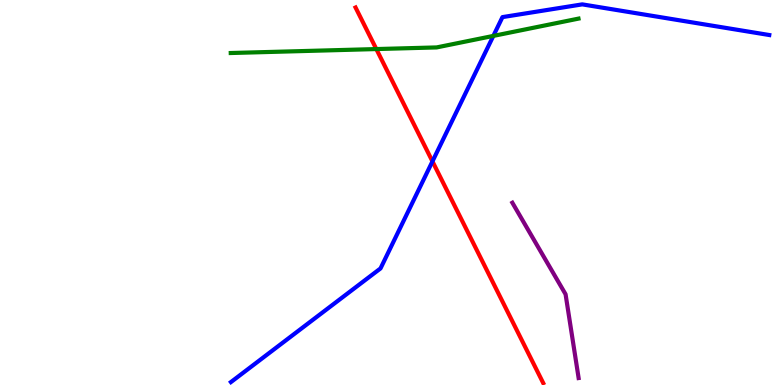[{'lines': ['blue', 'red'], 'intersections': [{'x': 5.58, 'y': 5.81}]}, {'lines': ['green', 'red'], 'intersections': [{'x': 4.86, 'y': 8.73}]}, {'lines': ['purple', 'red'], 'intersections': []}, {'lines': ['blue', 'green'], 'intersections': [{'x': 6.37, 'y': 9.07}]}, {'lines': ['blue', 'purple'], 'intersections': []}, {'lines': ['green', 'purple'], 'intersections': []}]